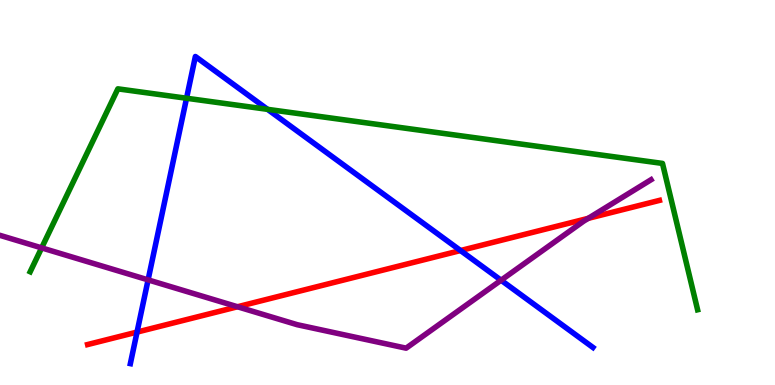[{'lines': ['blue', 'red'], 'intersections': [{'x': 1.77, 'y': 1.37}, {'x': 5.94, 'y': 3.49}]}, {'lines': ['green', 'red'], 'intersections': []}, {'lines': ['purple', 'red'], 'intersections': [{'x': 3.06, 'y': 2.03}, {'x': 7.59, 'y': 4.33}]}, {'lines': ['blue', 'green'], 'intersections': [{'x': 2.41, 'y': 7.45}, {'x': 3.45, 'y': 7.16}]}, {'lines': ['blue', 'purple'], 'intersections': [{'x': 1.91, 'y': 2.73}, {'x': 6.47, 'y': 2.72}]}, {'lines': ['green', 'purple'], 'intersections': [{'x': 0.537, 'y': 3.56}]}]